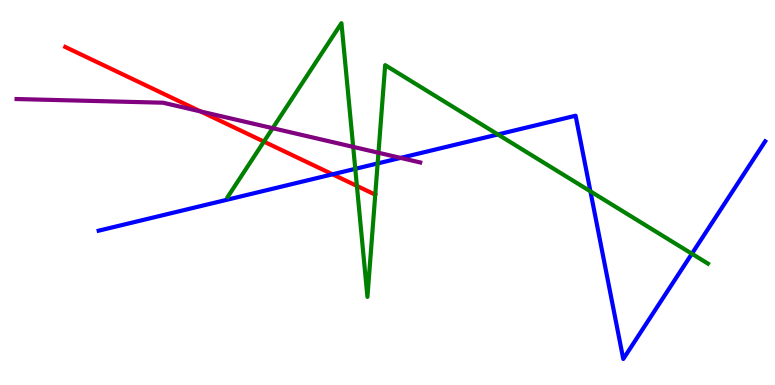[{'lines': ['blue', 'red'], 'intersections': [{'x': 4.29, 'y': 5.47}]}, {'lines': ['green', 'red'], 'intersections': [{'x': 3.41, 'y': 6.32}, {'x': 4.61, 'y': 5.17}]}, {'lines': ['purple', 'red'], 'intersections': [{'x': 2.59, 'y': 7.11}]}, {'lines': ['blue', 'green'], 'intersections': [{'x': 4.58, 'y': 5.61}, {'x': 4.87, 'y': 5.75}, {'x': 6.42, 'y': 6.51}, {'x': 7.62, 'y': 5.03}, {'x': 8.93, 'y': 3.41}]}, {'lines': ['blue', 'purple'], 'intersections': [{'x': 5.17, 'y': 5.9}]}, {'lines': ['green', 'purple'], 'intersections': [{'x': 3.52, 'y': 6.67}, {'x': 4.56, 'y': 6.18}, {'x': 4.88, 'y': 6.03}]}]